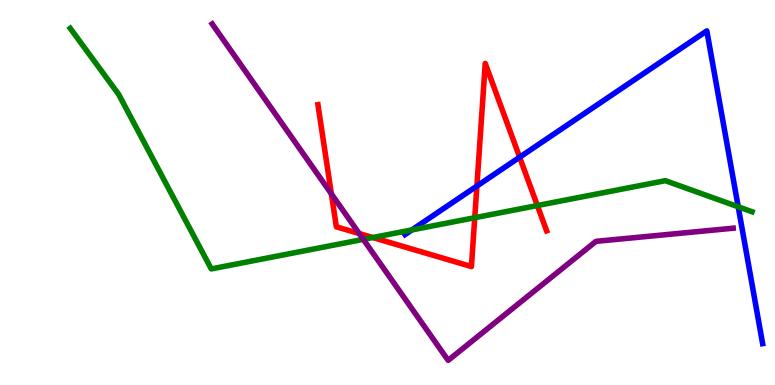[{'lines': ['blue', 'red'], 'intersections': [{'x': 6.15, 'y': 5.17}, {'x': 6.7, 'y': 5.92}]}, {'lines': ['green', 'red'], 'intersections': [{'x': 4.81, 'y': 3.83}, {'x': 6.13, 'y': 4.35}, {'x': 6.93, 'y': 4.66}]}, {'lines': ['purple', 'red'], 'intersections': [{'x': 4.28, 'y': 4.96}, {'x': 4.63, 'y': 3.93}]}, {'lines': ['blue', 'green'], 'intersections': [{'x': 5.31, 'y': 4.03}, {'x': 9.53, 'y': 4.63}]}, {'lines': ['blue', 'purple'], 'intersections': []}, {'lines': ['green', 'purple'], 'intersections': [{'x': 4.69, 'y': 3.78}]}]